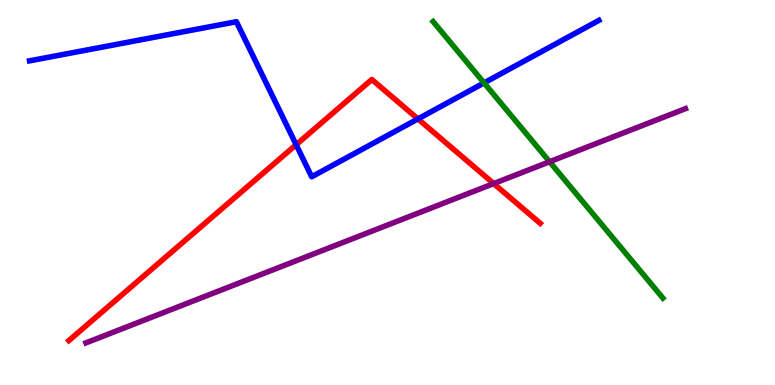[{'lines': ['blue', 'red'], 'intersections': [{'x': 3.82, 'y': 6.24}, {'x': 5.39, 'y': 6.91}]}, {'lines': ['green', 'red'], 'intersections': []}, {'lines': ['purple', 'red'], 'intersections': [{'x': 6.37, 'y': 5.23}]}, {'lines': ['blue', 'green'], 'intersections': [{'x': 6.25, 'y': 7.85}]}, {'lines': ['blue', 'purple'], 'intersections': []}, {'lines': ['green', 'purple'], 'intersections': [{'x': 7.09, 'y': 5.8}]}]